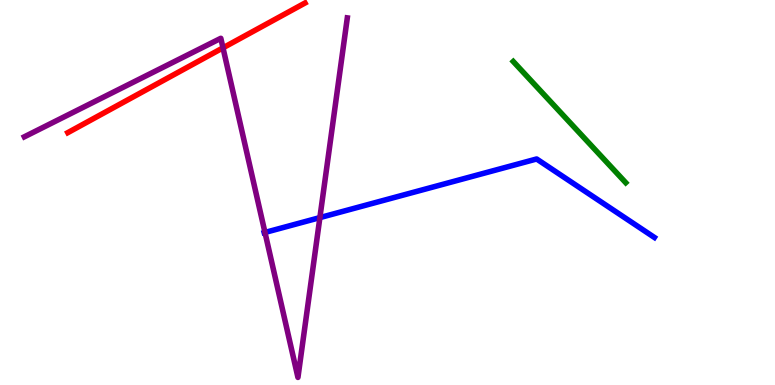[{'lines': ['blue', 'red'], 'intersections': []}, {'lines': ['green', 'red'], 'intersections': []}, {'lines': ['purple', 'red'], 'intersections': [{'x': 2.88, 'y': 8.76}]}, {'lines': ['blue', 'green'], 'intersections': []}, {'lines': ['blue', 'purple'], 'intersections': [{'x': 3.42, 'y': 3.96}, {'x': 4.13, 'y': 4.35}]}, {'lines': ['green', 'purple'], 'intersections': []}]